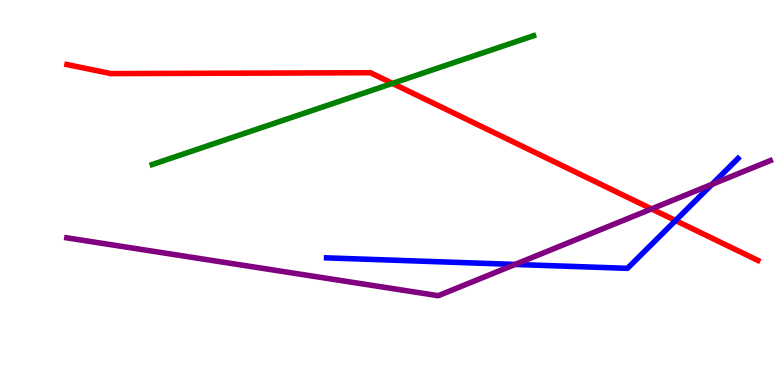[{'lines': ['blue', 'red'], 'intersections': [{'x': 8.72, 'y': 4.27}]}, {'lines': ['green', 'red'], 'intersections': [{'x': 5.06, 'y': 7.83}]}, {'lines': ['purple', 'red'], 'intersections': [{'x': 8.41, 'y': 4.57}]}, {'lines': ['blue', 'green'], 'intersections': []}, {'lines': ['blue', 'purple'], 'intersections': [{'x': 6.65, 'y': 3.13}, {'x': 9.19, 'y': 5.21}]}, {'lines': ['green', 'purple'], 'intersections': []}]